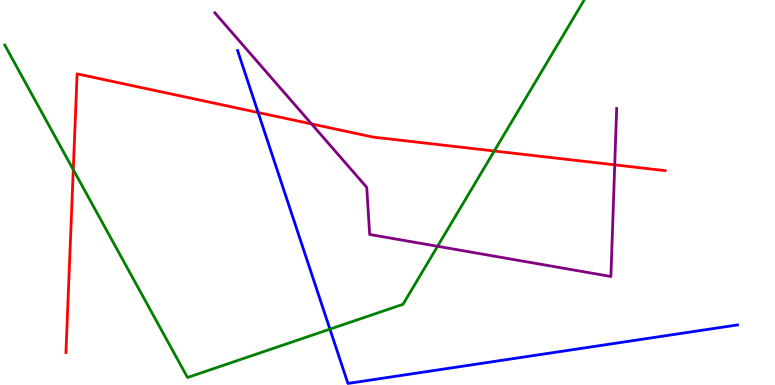[{'lines': ['blue', 'red'], 'intersections': [{'x': 3.33, 'y': 7.08}]}, {'lines': ['green', 'red'], 'intersections': [{'x': 0.945, 'y': 5.59}, {'x': 6.38, 'y': 6.08}]}, {'lines': ['purple', 'red'], 'intersections': [{'x': 4.02, 'y': 6.78}, {'x': 7.93, 'y': 5.72}]}, {'lines': ['blue', 'green'], 'intersections': [{'x': 4.26, 'y': 1.45}]}, {'lines': ['blue', 'purple'], 'intersections': []}, {'lines': ['green', 'purple'], 'intersections': [{'x': 5.65, 'y': 3.6}]}]